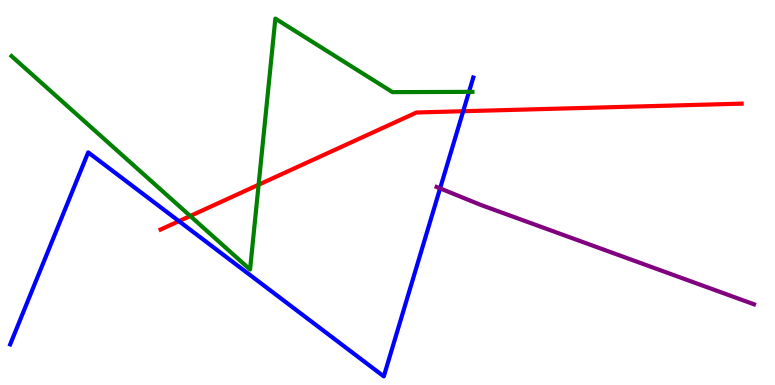[{'lines': ['blue', 'red'], 'intersections': [{'x': 2.31, 'y': 4.26}, {'x': 5.98, 'y': 7.11}]}, {'lines': ['green', 'red'], 'intersections': [{'x': 2.45, 'y': 4.39}, {'x': 3.34, 'y': 5.2}]}, {'lines': ['purple', 'red'], 'intersections': []}, {'lines': ['blue', 'green'], 'intersections': [{'x': 6.05, 'y': 7.61}]}, {'lines': ['blue', 'purple'], 'intersections': [{'x': 5.68, 'y': 5.11}]}, {'lines': ['green', 'purple'], 'intersections': []}]